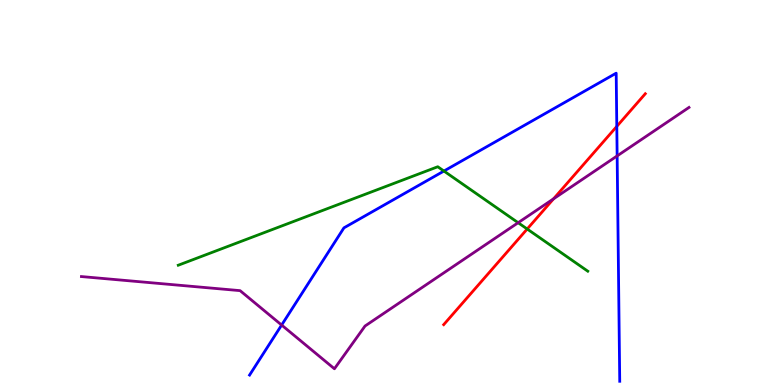[{'lines': ['blue', 'red'], 'intersections': [{'x': 7.96, 'y': 6.72}]}, {'lines': ['green', 'red'], 'intersections': [{'x': 6.8, 'y': 4.05}]}, {'lines': ['purple', 'red'], 'intersections': [{'x': 7.14, 'y': 4.84}]}, {'lines': ['blue', 'green'], 'intersections': [{'x': 5.73, 'y': 5.56}]}, {'lines': ['blue', 'purple'], 'intersections': [{'x': 3.63, 'y': 1.56}, {'x': 7.96, 'y': 5.95}]}, {'lines': ['green', 'purple'], 'intersections': [{'x': 6.69, 'y': 4.22}]}]